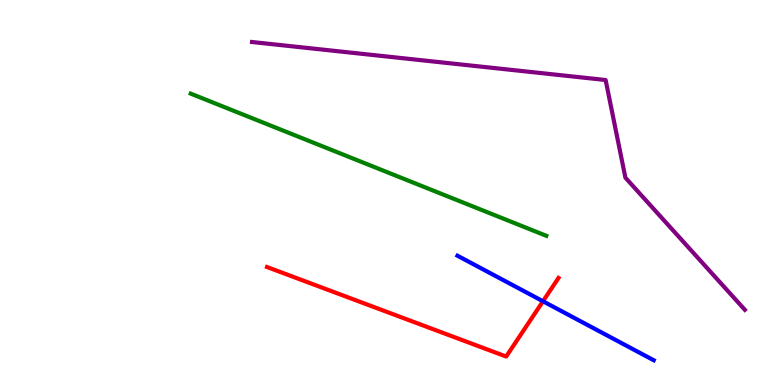[{'lines': ['blue', 'red'], 'intersections': [{'x': 7.01, 'y': 2.17}]}, {'lines': ['green', 'red'], 'intersections': []}, {'lines': ['purple', 'red'], 'intersections': []}, {'lines': ['blue', 'green'], 'intersections': []}, {'lines': ['blue', 'purple'], 'intersections': []}, {'lines': ['green', 'purple'], 'intersections': []}]